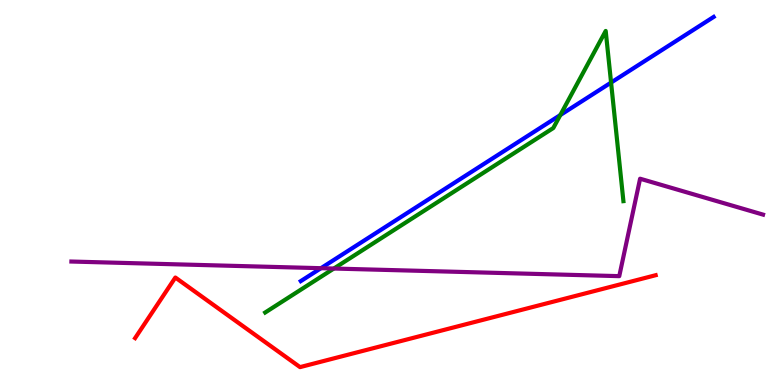[{'lines': ['blue', 'red'], 'intersections': []}, {'lines': ['green', 'red'], 'intersections': []}, {'lines': ['purple', 'red'], 'intersections': []}, {'lines': ['blue', 'green'], 'intersections': [{'x': 7.23, 'y': 7.01}, {'x': 7.88, 'y': 7.86}]}, {'lines': ['blue', 'purple'], 'intersections': [{'x': 4.14, 'y': 3.03}]}, {'lines': ['green', 'purple'], 'intersections': [{'x': 4.31, 'y': 3.03}]}]